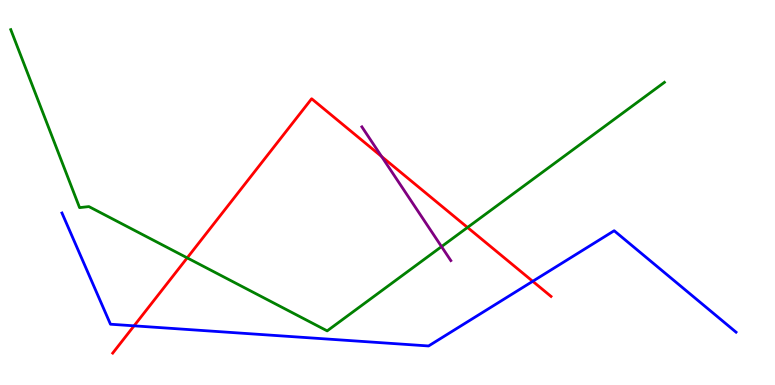[{'lines': ['blue', 'red'], 'intersections': [{'x': 1.73, 'y': 1.54}, {'x': 6.87, 'y': 2.69}]}, {'lines': ['green', 'red'], 'intersections': [{'x': 2.42, 'y': 3.3}, {'x': 6.03, 'y': 4.09}]}, {'lines': ['purple', 'red'], 'intersections': [{'x': 4.92, 'y': 5.93}]}, {'lines': ['blue', 'green'], 'intersections': []}, {'lines': ['blue', 'purple'], 'intersections': []}, {'lines': ['green', 'purple'], 'intersections': [{'x': 5.7, 'y': 3.59}]}]